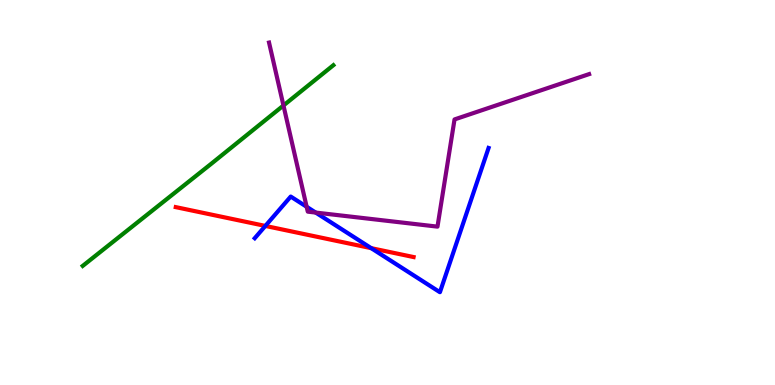[{'lines': ['blue', 'red'], 'intersections': [{'x': 3.42, 'y': 4.13}, {'x': 4.79, 'y': 3.55}]}, {'lines': ['green', 'red'], 'intersections': []}, {'lines': ['purple', 'red'], 'intersections': []}, {'lines': ['blue', 'green'], 'intersections': []}, {'lines': ['blue', 'purple'], 'intersections': [{'x': 3.96, 'y': 4.63}, {'x': 4.07, 'y': 4.48}]}, {'lines': ['green', 'purple'], 'intersections': [{'x': 3.66, 'y': 7.26}]}]